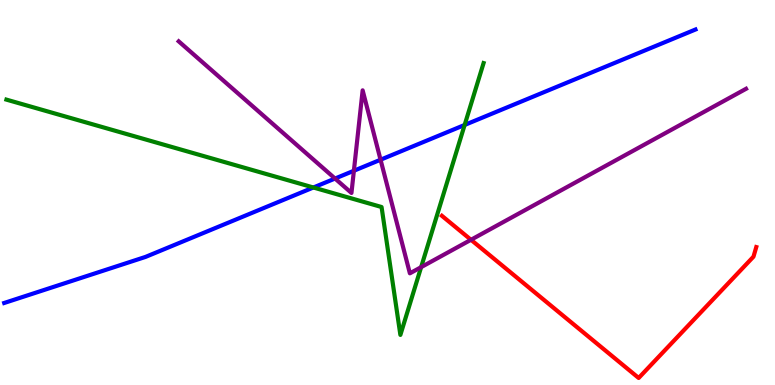[{'lines': ['blue', 'red'], 'intersections': []}, {'lines': ['green', 'red'], 'intersections': []}, {'lines': ['purple', 'red'], 'intersections': [{'x': 6.08, 'y': 3.77}]}, {'lines': ['blue', 'green'], 'intersections': [{'x': 4.04, 'y': 5.13}, {'x': 6.0, 'y': 6.75}]}, {'lines': ['blue', 'purple'], 'intersections': [{'x': 4.32, 'y': 5.36}, {'x': 4.57, 'y': 5.56}, {'x': 4.91, 'y': 5.85}]}, {'lines': ['green', 'purple'], 'intersections': [{'x': 5.43, 'y': 3.06}]}]